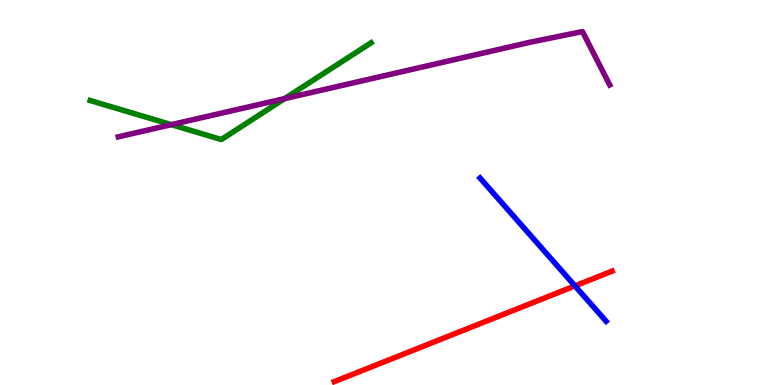[{'lines': ['blue', 'red'], 'intersections': [{'x': 7.42, 'y': 2.57}]}, {'lines': ['green', 'red'], 'intersections': []}, {'lines': ['purple', 'red'], 'intersections': []}, {'lines': ['blue', 'green'], 'intersections': []}, {'lines': ['blue', 'purple'], 'intersections': []}, {'lines': ['green', 'purple'], 'intersections': [{'x': 2.21, 'y': 6.76}, {'x': 3.67, 'y': 7.44}]}]